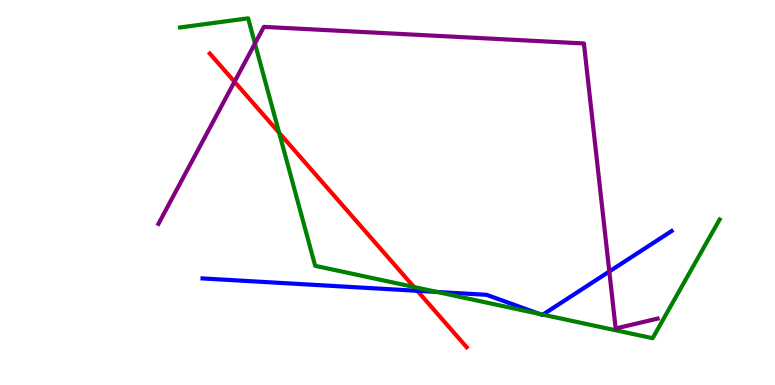[{'lines': ['blue', 'red'], 'intersections': [{'x': 5.39, 'y': 2.45}]}, {'lines': ['green', 'red'], 'intersections': [{'x': 3.6, 'y': 6.55}, {'x': 5.34, 'y': 2.55}]}, {'lines': ['purple', 'red'], 'intersections': [{'x': 3.03, 'y': 7.88}]}, {'lines': ['blue', 'green'], 'intersections': [{'x': 5.64, 'y': 2.42}, {'x': 6.96, 'y': 1.85}, {'x': 7.0, 'y': 1.83}]}, {'lines': ['blue', 'purple'], 'intersections': [{'x': 7.86, 'y': 2.95}]}, {'lines': ['green', 'purple'], 'intersections': [{'x': 3.29, 'y': 8.87}]}]